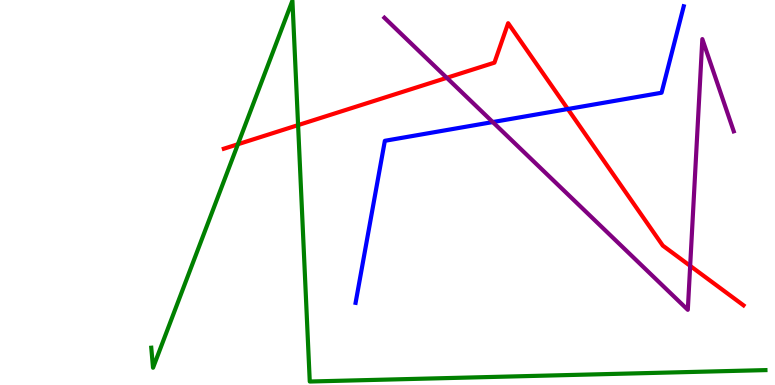[{'lines': ['blue', 'red'], 'intersections': [{'x': 7.33, 'y': 7.17}]}, {'lines': ['green', 'red'], 'intersections': [{'x': 3.07, 'y': 6.25}, {'x': 3.85, 'y': 6.75}]}, {'lines': ['purple', 'red'], 'intersections': [{'x': 5.77, 'y': 7.98}, {'x': 8.91, 'y': 3.09}]}, {'lines': ['blue', 'green'], 'intersections': []}, {'lines': ['blue', 'purple'], 'intersections': [{'x': 6.36, 'y': 6.83}]}, {'lines': ['green', 'purple'], 'intersections': []}]